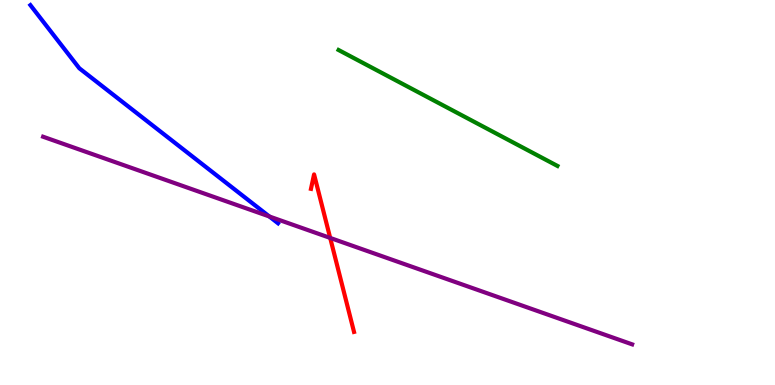[{'lines': ['blue', 'red'], 'intersections': []}, {'lines': ['green', 'red'], 'intersections': []}, {'lines': ['purple', 'red'], 'intersections': [{'x': 4.26, 'y': 3.82}]}, {'lines': ['blue', 'green'], 'intersections': []}, {'lines': ['blue', 'purple'], 'intersections': [{'x': 3.48, 'y': 4.38}]}, {'lines': ['green', 'purple'], 'intersections': []}]